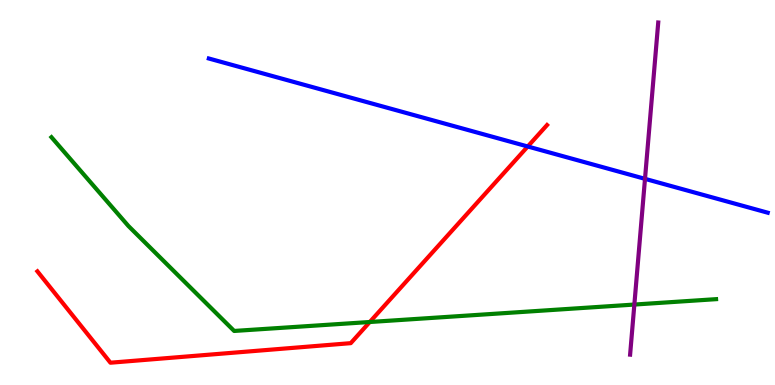[{'lines': ['blue', 'red'], 'intersections': [{'x': 6.81, 'y': 6.2}]}, {'lines': ['green', 'red'], 'intersections': [{'x': 4.77, 'y': 1.64}]}, {'lines': ['purple', 'red'], 'intersections': []}, {'lines': ['blue', 'green'], 'intersections': []}, {'lines': ['blue', 'purple'], 'intersections': [{'x': 8.32, 'y': 5.35}]}, {'lines': ['green', 'purple'], 'intersections': [{'x': 8.19, 'y': 2.09}]}]